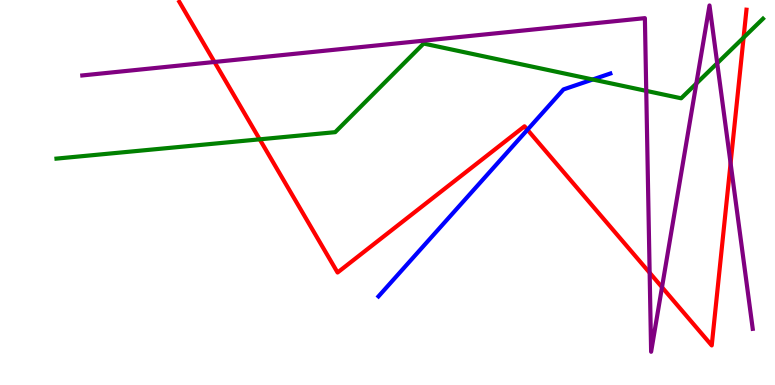[{'lines': ['blue', 'red'], 'intersections': [{'x': 6.81, 'y': 6.63}]}, {'lines': ['green', 'red'], 'intersections': [{'x': 3.35, 'y': 6.38}, {'x': 9.59, 'y': 9.02}]}, {'lines': ['purple', 'red'], 'intersections': [{'x': 2.77, 'y': 8.39}, {'x': 8.38, 'y': 2.92}, {'x': 8.54, 'y': 2.54}, {'x': 9.43, 'y': 5.76}]}, {'lines': ['blue', 'green'], 'intersections': [{'x': 7.65, 'y': 7.94}]}, {'lines': ['blue', 'purple'], 'intersections': []}, {'lines': ['green', 'purple'], 'intersections': [{'x': 8.34, 'y': 7.64}, {'x': 8.99, 'y': 7.83}, {'x': 9.25, 'y': 8.36}]}]